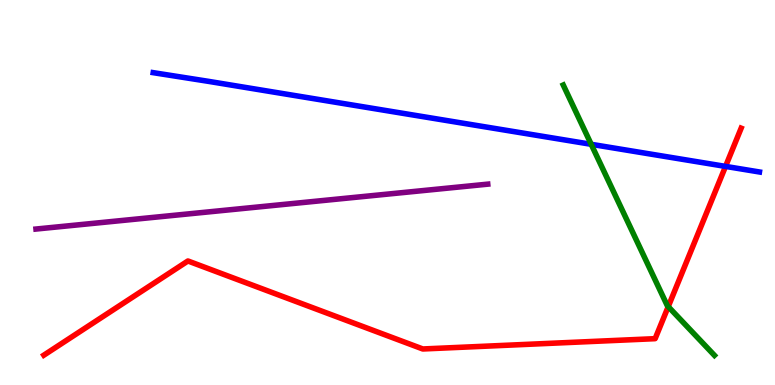[{'lines': ['blue', 'red'], 'intersections': [{'x': 9.36, 'y': 5.68}]}, {'lines': ['green', 'red'], 'intersections': [{'x': 8.62, 'y': 2.04}]}, {'lines': ['purple', 'red'], 'intersections': []}, {'lines': ['blue', 'green'], 'intersections': [{'x': 7.63, 'y': 6.25}]}, {'lines': ['blue', 'purple'], 'intersections': []}, {'lines': ['green', 'purple'], 'intersections': []}]